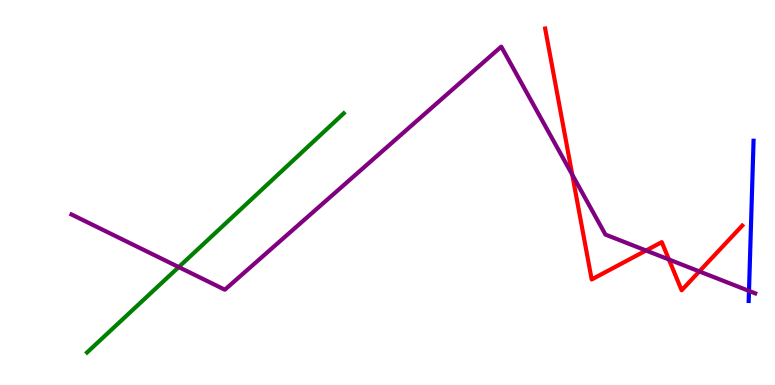[{'lines': ['blue', 'red'], 'intersections': []}, {'lines': ['green', 'red'], 'intersections': []}, {'lines': ['purple', 'red'], 'intersections': [{'x': 7.38, 'y': 5.46}, {'x': 8.34, 'y': 3.49}, {'x': 8.63, 'y': 3.26}, {'x': 9.02, 'y': 2.95}]}, {'lines': ['blue', 'green'], 'intersections': []}, {'lines': ['blue', 'purple'], 'intersections': [{'x': 9.66, 'y': 2.44}]}, {'lines': ['green', 'purple'], 'intersections': [{'x': 2.31, 'y': 3.06}]}]